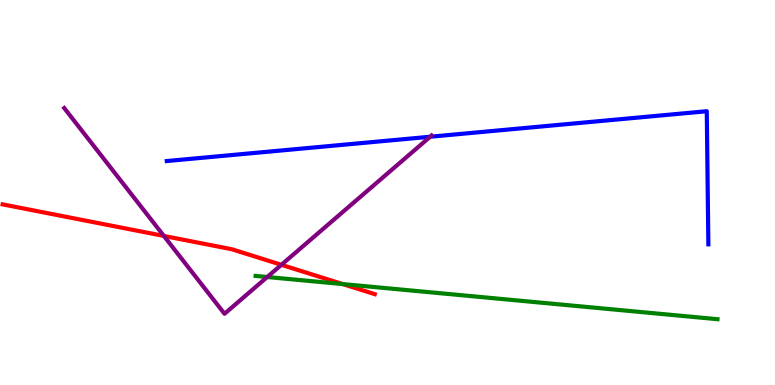[{'lines': ['blue', 'red'], 'intersections': []}, {'lines': ['green', 'red'], 'intersections': [{'x': 4.42, 'y': 2.62}]}, {'lines': ['purple', 'red'], 'intersections': [{'x': 2.11, 'y': 3.87}, {'x': 3.63, 'y': 3.12}]}, {'lines': ['blue', 'green'], 'intersections': []}, {'lines': ['blue', 'purple'], 'intersections': [{'x': 5.55, 'y': 6.45}]}, {'lines': ['green', 'purple'], 'intersections': [{'x': 3.45, 'y': 2.81}]}]